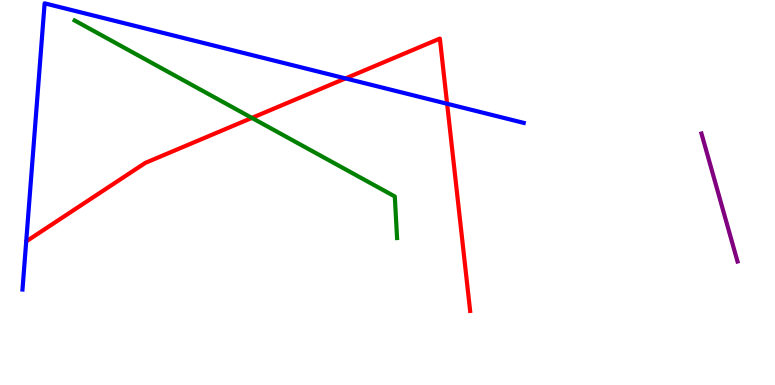[{'lines': ['blue', 'red'], 'intersections': [{'x': 4.46, 'y': 7.96}, {'x': 5.77, 'y': 7.31}]}, {'lines': ['green', 'red'], 'intersections': [{'x': 3.25, 'y': 6.94}]}, {'lines': ['purple', 'red'], 'intersections': []}, {'lines': ['blue', 'green'], 'intersections': []}, {'lines': ['blue', 'purple'], 'intersections': []}, {'lines': ['green', 'purple'], 'intersections': []}]